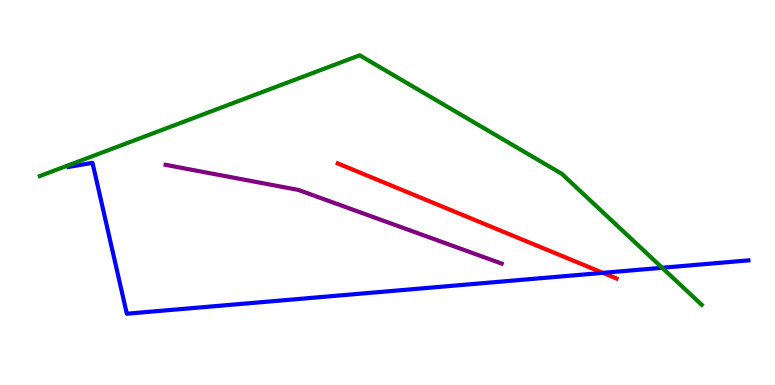[{'lines': ['blue', 'red'], 'intersections': [{'x': 7.78, 'y': 2.91}]}, {'lines': ['green', 'red'], 'intersections': []}, {'lines': ['purple', 'red'], 'intersections': []}, {'lines': ['blue', 'green'], 'intersections': [{'x': 8.54, 'y': 3.04}]}, {'lines': ['blue', 'purple'], 'intersections': []}, {'lines': ['green', 'purple'], 'intersections': []}]